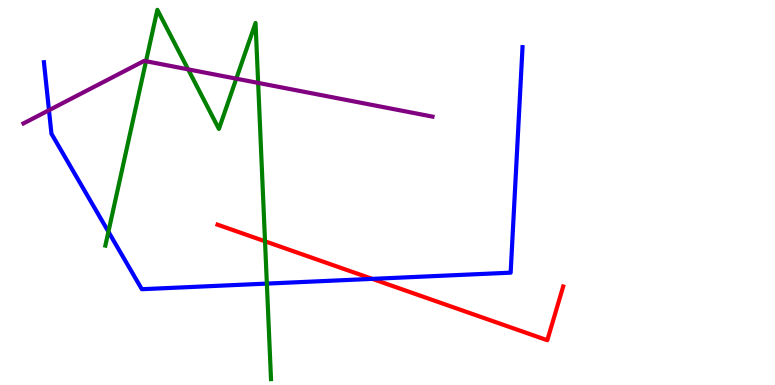[{'lines': ['blue', 'red'], 'intersections': [{'x': 4.8, 'y': 2.76}]}, {'lines': ['green', 'red'], 'intersections': [{'x': 3.42, 'y': 3.73}]}, {'lines': ['purple', 'red'], 'intersections': []}, {'lines': ['blue', 'green'], 'intersections': [{'x': 1.4, 'y': 3.98}, {'x': 3.44, 'y': 2.63}]}, {'lines': ['blue', 'purple'], 'intersections': [{'x': 0.632, 'y': 7.14}]}, {'lines': ['green', 'purple'], 'intersections': [{'x': 1.88, 'y': 8.41}, {'x': 2.43, 'y': 8.2}, {'x': 3.05, 'y': 7.96}, {'x': 3.33, 'y': 7.85}]}]